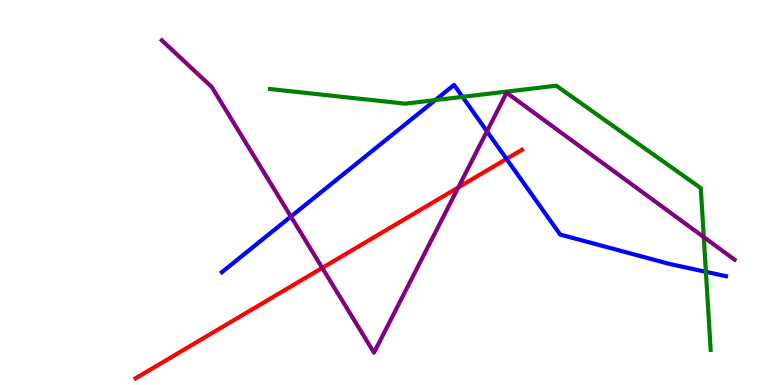[{'lines': ['blue', 'red'], 'intersections': [{'x': 6.54, 'y': 5.87}]}, {'lines': ['green', 'red'], 'intersections': []}, {'lines': ['purple', 'red'], 'intersections': [{'x': 4.16, 'y': 3.04}, {'x': 5.91, 'y': 5.13}]}, {'lines': ['blue', 'green'], 'intersections': [{'x': 5.62, 'y': 7.4}, {'x': 5.97, 'y': 7.48}, {'x': 9.11, 'y': 2.94}]}, {'lines': ['blue', 'purple'], 'intersections': [{'x': 3.75, 'y': 4.38}, {'x': 6.28, 'y': 6.59}]}, {'lines': ['green', 'purple'], 'intersections': [{'x': 9.08, 'y': 3.84}]}]